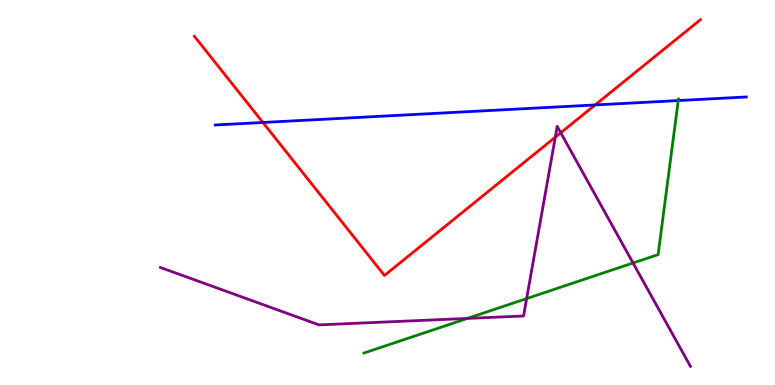[{'lines': ['blue', 'red'], 'intersections': [{'x': 3.39, 'y': 6.82}, {'x': 7.68, 'y': 7.27}]}, {'lines': ['green', 'red'], 'intersections': []}, {'lines': ['purple', 'red'], 'intersections': [{'x': 7.17, 'y': 6.44}, {'x': 7.24, 'y': 6.55}]}, {'lines': ['blue', 'green'], 'intersections': [{'x': 8.75, 'y': 7.39}]}, {'lines': ['blue', 'purple'], 'intersections': []}, {'lines': ['green', 'purple'], 'intersections': [{'x': 6.03, 'y': 1.73}, {'x': 6.8, 'y': 2.24}, {'x': 8.17, 'y': 3.17}]}]